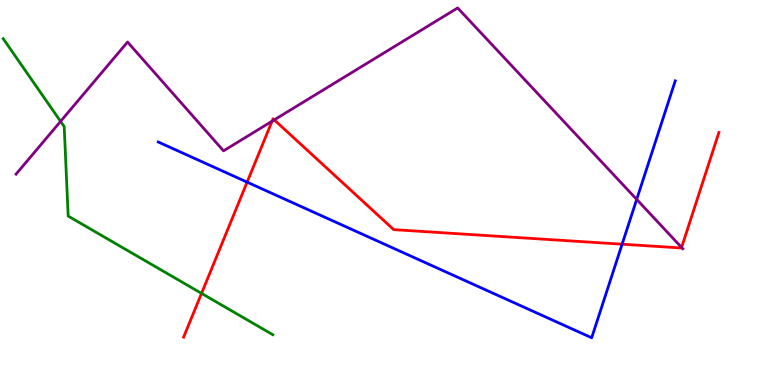[{'lines': ['blue', 'red'], 'intersections': [{'x': 3.19, 'y': 5.27}, {'x': 8.03, 'y': 3.66}]}, {'lines': ['green', 'red'], 'intersections': [{'x': 2.6, 'y': 2.38}]}, {'lines': ['purple', 'red'], 'intersections': [{'x': 3.51, 'y': 6.85}, {'x': 3.54, 'y': 6.89}, {'x': 8.79, 'y': 3.57}]}, {'lines': ['blue', 'green'], 'intersections': []}, {'lines': ['blue', 'purple'], 'intersections': [{'x': 8.22, 'y': 4.82}]}, {'lines': ['green', 'purple'], 'intersections': [{'x': 0.782, 'y': 6.85}]}]